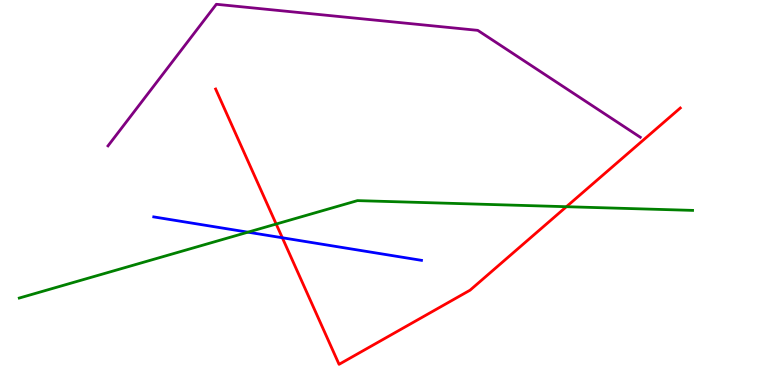[{'lines': ['blue', 'red'], 'intersections': [{'x': 3.64, 'y': 3.82}]}, {'lines': ['green', 'red'], 'intersections': [{'x': 3.56, 'y': 4.18}, {'x': 7.31, 'y': 4.63}]}, {'lines': ['purple', 'red'], 'intersections': []}, {'lines': ['blue', 'green'], 'intersections': [{'x': 3.2, 'y': 3.97}]}, {'lines': ['blue', 'purple'], 'intersections': []}, {'lines': ['green', 'purple'], 'intersections': []}]